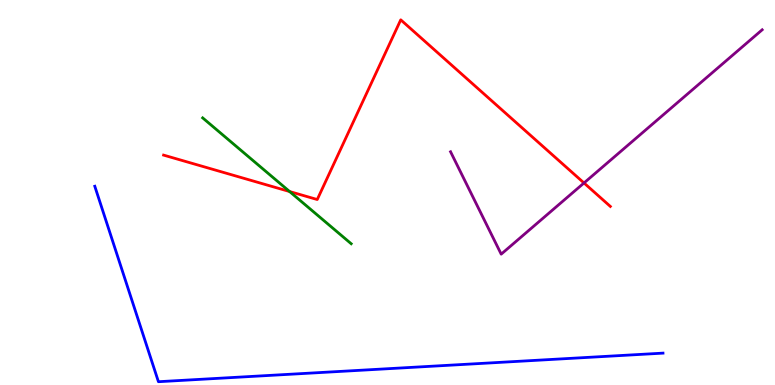[{'lines': ['blue', 'red'], 'intersections': []}, {'lines': ['green', 'red'], 'intersections': [{'x': 3.74, 'y': 5.03}]}, {'lines': ['purple', 'red'], 'intersections': [{'x': 7.54, 'y': 5.25}]}, {'lines': ['blue', 'green'], 'intersections': []}, {'lines': ['blue', 'purple'], 'intersections': []}, {'lines': ['green', 'purple'], 'intersections': []}]